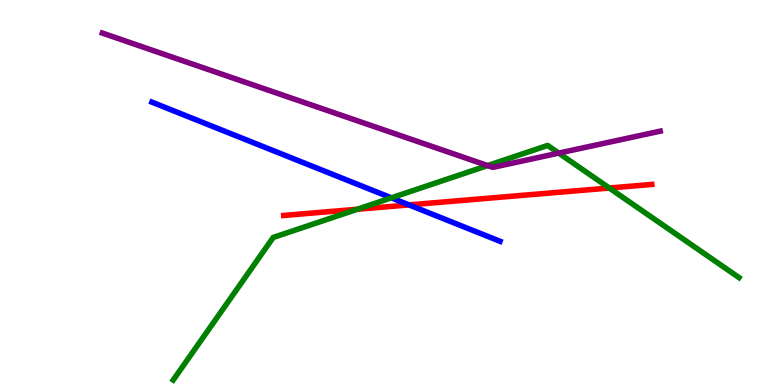[{'lines': ['blue', 'red'], 'intersections': [{'x': 5.28, 'y': 4.68}]}, {'lines': ['green', 'red'], 'intersections': [{'x': 4.61, 'y': 4.56}, {'x': 7.86, 'y': 5.12}]}, {'lines': ['purple', 'red'], 'intersections': []}, {'lines': ['blue', 'green'], 'intersections': [{'x': 5.05, 'y': 4.86}]}, {'lines': ['blue', 'purple'], 'intersections': []}, {'lines': ['green', 'purple'], 'intersections': [{'x': 6.29, 'y': 5.7}, {'x': 7.21, 'y': 6.02}]}]